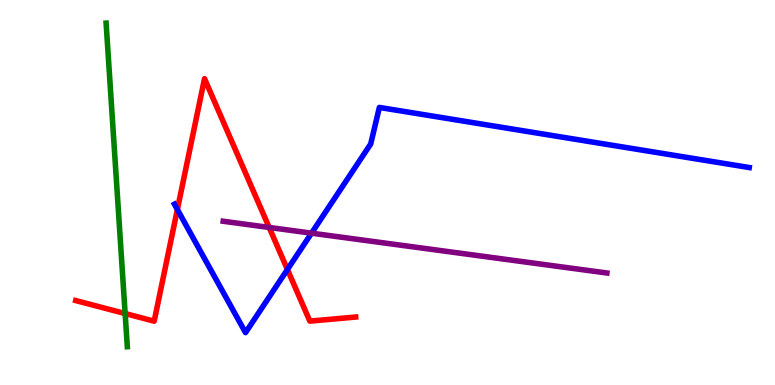[{'lines': ['blue', 'red'], 'intersections': [{'x': 2.29, 'y': 4.56}, {'x': 3.71, 'y': 3.0}]}, {'lines': ['green', 'red'], 'intersections': [{'x': 1.61, 'y': 1.86}]}, {'lines': ['purple', 'red'], 'intersections': [{'x': 3.47, 'y': 4.09}]}, {'lines': ['blue', 'green'], 'intersections': []}, {'lines': ['blue', 'purple'], 'intersections': [{'x': 4.02, 'y': 3.94}]}, {'lines': ['green', 'purple'], 'intersections': []}]